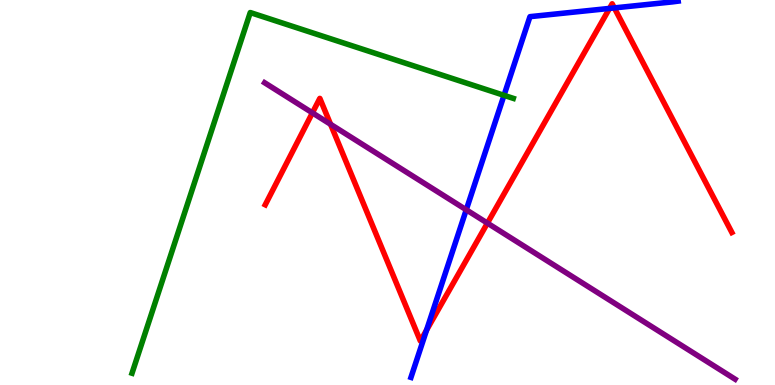[{'lines': ['blue', 'red'], 'intersections': [{'x': 5.5, 'y': 1.43}, {'x': 7.86, 'y': 9.78}, {'x': 7.93, 'y': 9.79}]}, {'lines': ['green', 'red'], 'intersections': []}, {'lines': ['purple', 'red'], 'intersections': [{'x': 4.03, 'y': 7.07}, {'x': 4.27, 'y': 6.77}, {'x': 6.29, 'y': 4.2}]}, {'lines': ['blue', 'green'], 'intersections': [{'x': 6.5, 'y': 7.52}]}, {'lines': ['blue', 'purple'], 'intersections': [{'x': 6.02, 'y': 4.55}]}, {'lines': ['green', 'purple'], 'intersections': []}]